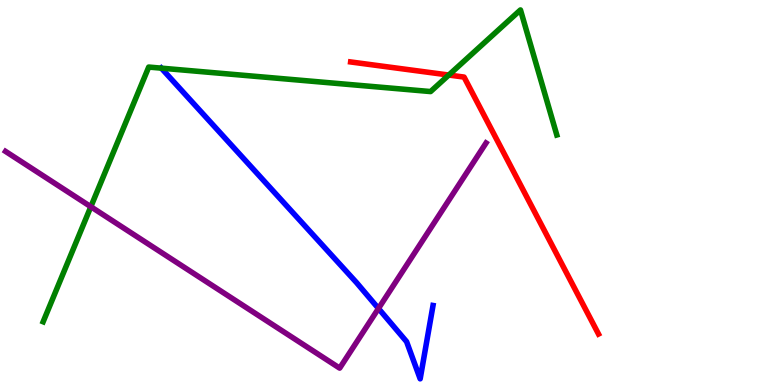[{'lines': ['blue', 'red'], 'intersections': []}, {'lines': ['green', 'red'], 'intersections': [{'x': 5.79, 'y': 8.05}]}, {'lines': ['purple', 'red'], 'intersections': []}, {'lines': ['blue', 'green'], 'intersections': [{'x': 2.08, 'y': 8.23}]}, {'lines': ['blue', 'purple'], 'intersections': [{'x': 4.88, 'y': 1.99}]}, {'lines': ['green', 'purple'], 'intersections': [{'x': 1.17, 'y': 4.63}]}]